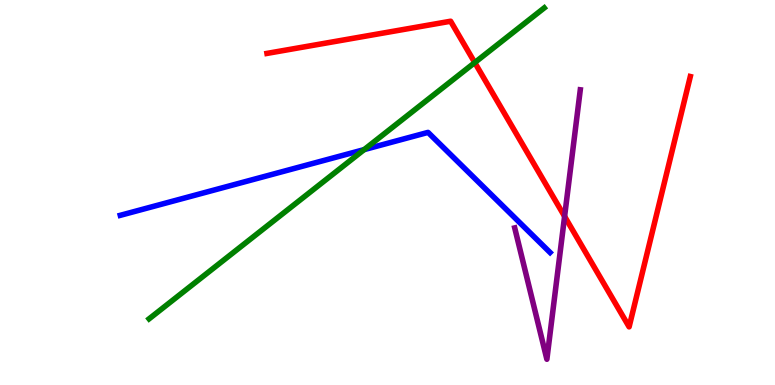[{'lines': ['blue', 'red'], 'intersections': []}, {'lines': ['green', 'red'], 'intersections': [{'x': 6.13, 'y': 8.37}]}, {'lines': ['purple', 'red'], 'intersections': [{'x': 7.29, 'y': 4.38}]}, {'lines': ['blue', 'green'], 'intersections': [{'x': 4.7, 'y': 6.11}]}, {'lines': ['blue', 'purple'], 'intersections': []}, {'lines': ['green', 'purple'], 'intersections': []}]